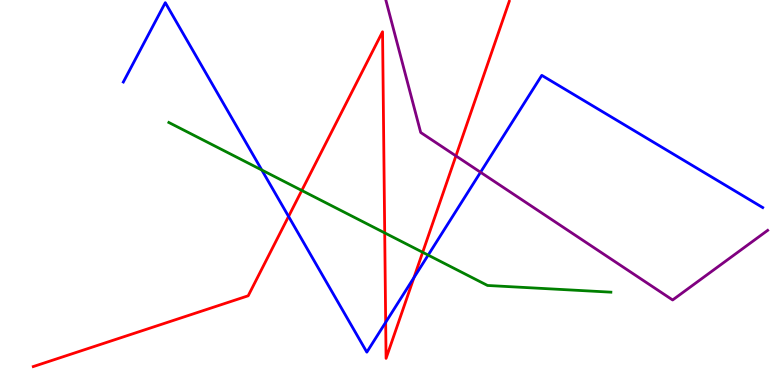[{'lines': ['blue', 'red'], 'intersections': [{'x': 3.72, 'y': 4.38}, {'x': 4.98, 'y': 1.63}, {'x': 5.34, 'y': 2.79}]}, {'lines': ['green', 'red'], 'intersections': [{'x': 3.89, 'y': 5.05}, {'x': 4.96, 'y': 3.95}, {'x': 5.45, 'y': 3.45}]}, {'lines': ['purple', 'red'], 'intersections': [{'x': 5.88, 'y': 5.95}]}, {'lines': ['blue', 'green'], 'intersections': [{'x': 3.38, 'y': 5.58}, {'x': 5.52, 'y': 3.37}]}, {'lines': ['blue', 'purple'], 'intersections': [{'x': 6.2, 'y': 5.53}]}, {'lines': ['green', 'purple'], 'intersections': []}]